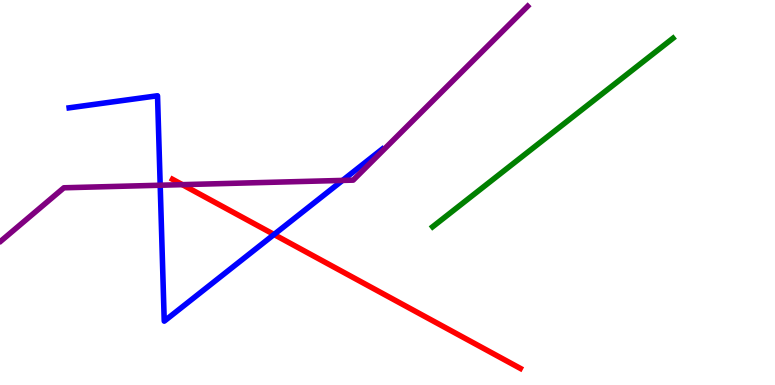[{'lines': ['blue', 'red'], 'intersections': [{'x': 3.54, 'y': 3.91}]}, {'lines': ['green', 'red'], 'intersections': []}, {'lines': ['purple', 'red'], 'intersections': [{'x': 2.35, 'y': 5.2}]}, {'lines': ['blue', 'green'], 'intersections': []}, {'lines': ['blue', 'purple'], 'intersections': [{'x': 2.07, 'y': 5.19}, {'x': 4.42, 'y': 5.31}]}, {'lines': ['green', 'purple'], 'intersections': []}]